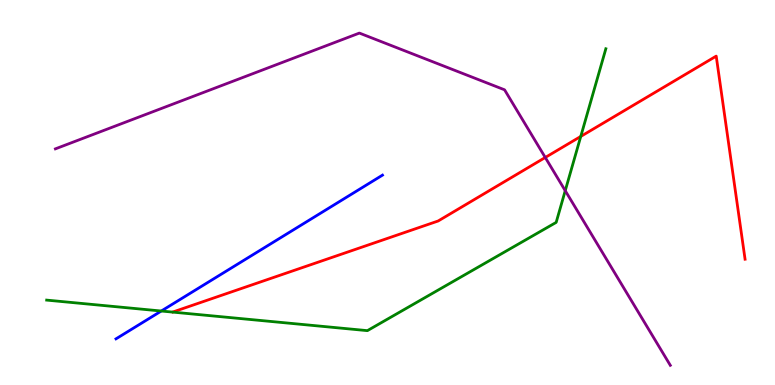[{'lines': ['blue', 'red'], 'intersections': []}, {'lines': ['green', 'red'], 'intersections': [{'x': 7.49, 'y': 6.46}]}, {'lines': ['purple', 'red'], 'intersections': [{'x': 7.04, 'y': 5.91}]}, {'lines': ['blue', 'green'], 'intersections': [{'x': 2.08, 'y': 1.92}]}, {'lines': ['blue', 'purple'], 'intersections': []}, {'lines': ['green', 'purple'], 'intersections': [{'x': 7.29, 'y': 5.05}]}]